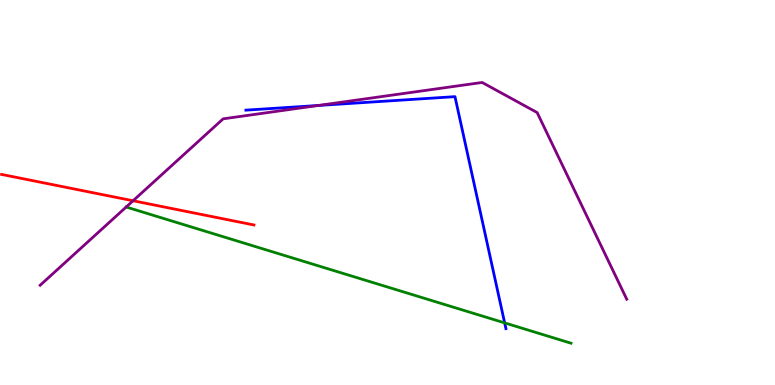[{'lines': ['blue', 'red'], 'intersections': []}, {'lines': ['green', 'red'], 'intersections': []}, {'lines': ['purple', 'red'], 'intersections': [{'x': 1.72, 'y': 4.79}]}, {'lines': ['blue', 'green'], 'intersections': [{'x': 6.51, 'y': 1.61}]}, {'lines': ['blue', 'purple'], 'intersections': [{'x': 4.11, 'y': 7.26}]}, {'lines': ['green', 'purple'], 'intersections': [{'x': 1.63, 'y': 4.62}]}]